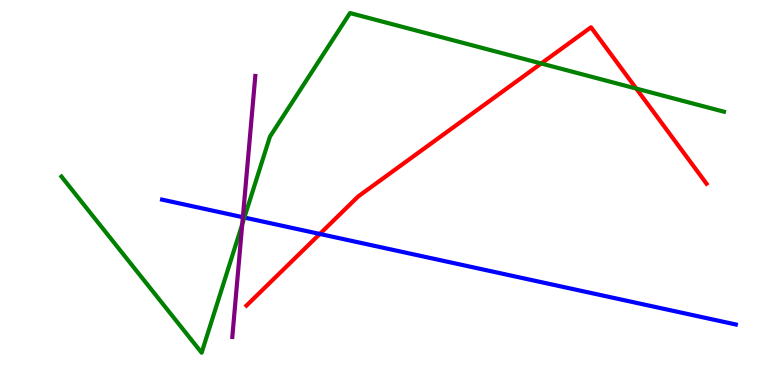[{'lines': ['blue', 'red'], 'intersections': [{'x': 4.13, 'y': 3.92}]}, {'lines': ['green', 'red'], 'intersections': [{'x': 6.98, 'y': 8.35}, {'x': 8.21, 'y': 7.7}]}, {'lines': ['purple', 'red'], 'intersections': []}, {'lines': ['blue', 'green'], 'intersections': [{'x': 3.15, 'y': 4.35}]}, {'lines': ['blue', 'purple'], 'intersections': [{'x': 3.13, 'y': 4.36}]}, {'lines': ['green', 'purple'], 'intersections': [{'x': 3.13, 'y': 4.17}]}]